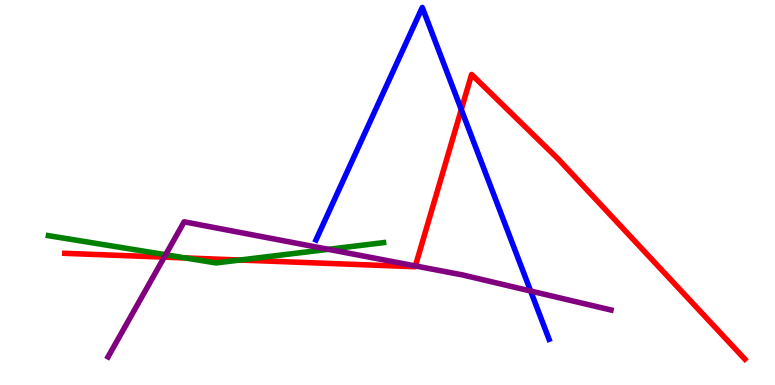[{'lines': ['blue', 'red'], 'intersections': [{'x': 5.95, 'y': 7.15}]}, {'lines': ['green', 'red'], 'intersections': [{'x': 2.39, 'y': 3.3}, {'x': 3.1, 'y': 3.25}]}, {'lines': ['purple', 'red'], 'intersections': [{'x': 2.12, 'y': 3.32}, {'x': 5.36, 'y': 3.09}]}, {'lines': ['blue', 'green'], 'intersections': []}, {'lines': ['blue', 'purple'], 'intersections': [{'x': 6.85, 'y': 2.44}]}, {'lines': ['green', 'purple'], 'intersections': [{'x': 2.14, 'y': 3.38}, {'x': 4.24, 'y': 3.52}]}]